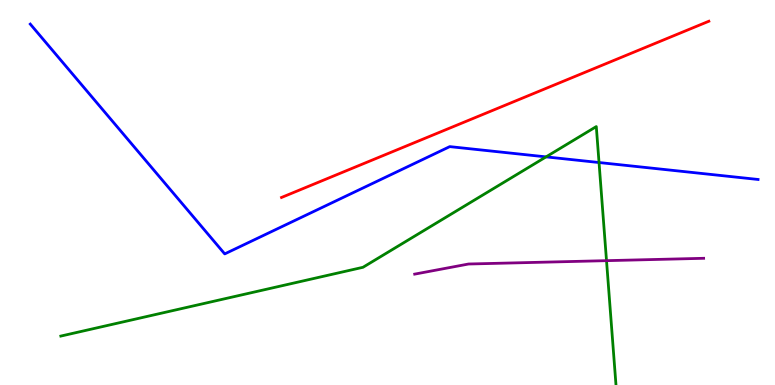[{'lines': ['blue', 'red'], 'intersections': []}, {'lines': ['green', 'red'], 'intersections': []}, {'lines': ['purple', 'red'], 'intersections': []}, {'lines': ['blue', 'green'], 'intersections': [{'x': 7.05, 'y': 5.93}, {'x': 7.73, 'y': 5.78}]}, {'lines': ['blue', 'purple'], 'intersections': []}, {'lines': ['green', 'purple'], 'intersections': [{'x': 7.83, 'y': 3.23}]}]